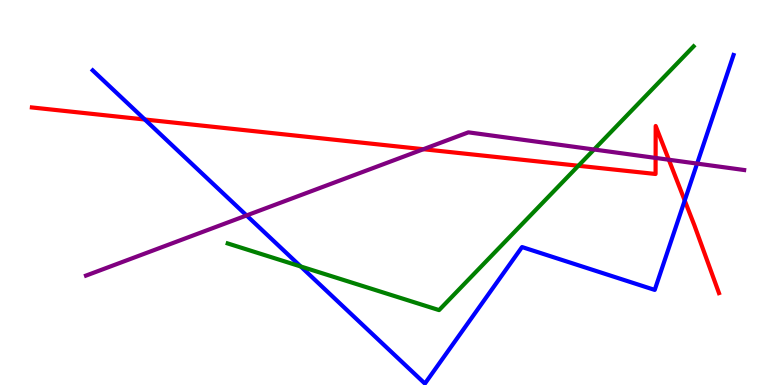[{'lines': ['blue', 'red'], 'intersections': [{'x': 1.87, 'y': 6.9}, {'x': 8.84, 'y': 4.79}]}, {'lines': ['green', 'red'], 'intersections': [{'x': 7.46, 'y': 5.69}]}, {'lines': ['purple', 'red'], 'intersections': [{'x': 5.46, 'y': 6.12}, {'x': 8.46, 'y': 5.9}, {'x': 8.63, 'y': 5.85}]}, {'lines': ['blue', 'green'], 'intersections': [{'x': 3.88, 'y': 3.08}]}, {'lines': ['blue', 'purple'], 'intersections': [{'x': 3.18, 'y': 4.4}, {'x': 8.99, 'y': 5.75}]}, {'lines': ['green', 'purple'], 'intersections': [{'x': 7.67, 'y': 6.12}]}]